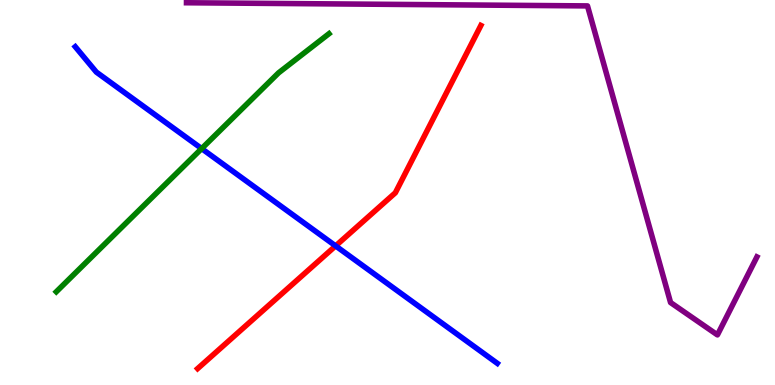[{'lines': ['blue', 'red'], 'intersections': [{'x': 4.33, 'y': 3.61}]}, {'lines': ['green', 'red'], 'intersections': []}, {'lines': ['purple', 'red'], 'intersections': []}, {'lines': ['blue', 'green'], 'intersections': [{'x': 2.6, 'y': 6.14}]}, {'lines': ['blue', 'purple'], 'intersections': []}, {'lines': ['green', 'purple'], 'intersections': []}]